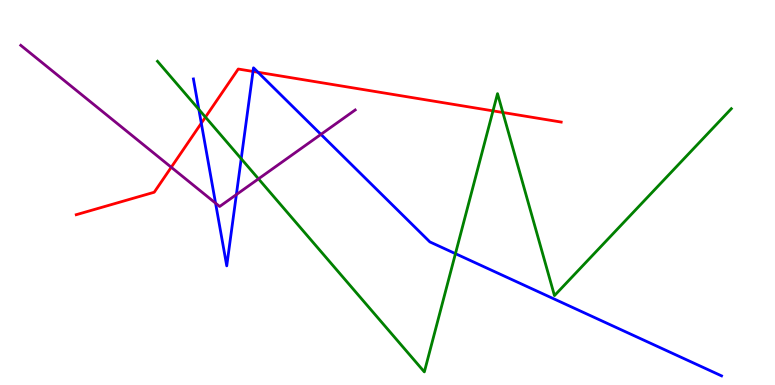[{'lines': ['blue', 'red'], 'intersections': [{'x': 2.6, 'y': 6.8}, {'x': 3.26, 'y': 8.14}, {'x': 3.33, 'y': 8.12}]}, {'lines': ['green', 'red'], 'intersections': [{'x': 2.65, 'y': 6.96}, {'x': 6.36, 'y': 7.12}, {'x': 6.49, 'y': 7.08}]}, {'lines': ['purple', 'red'], 'intersections': [{'x': 2.21, 'y': 5.66}]}, {'lines': ['blue', 'green'], 'intersections': [{'x': 2.57, 'y': 7.16}, {'x': 3.11, 'y': 5.88}, {'x': 5.88, 'y': 3.41}]}, {'lines': ['blue', 'purple'], 'intersections': [{'x': 2.78, 'y': 4.72}, {'x': 3.05, 'y': 4.95}, {'x': 4.14, 'y': 6.51}]}, {'lines': ['green', 'purple'], 'intersections': [{'x': 3.34, 'y': 5.35}]}]